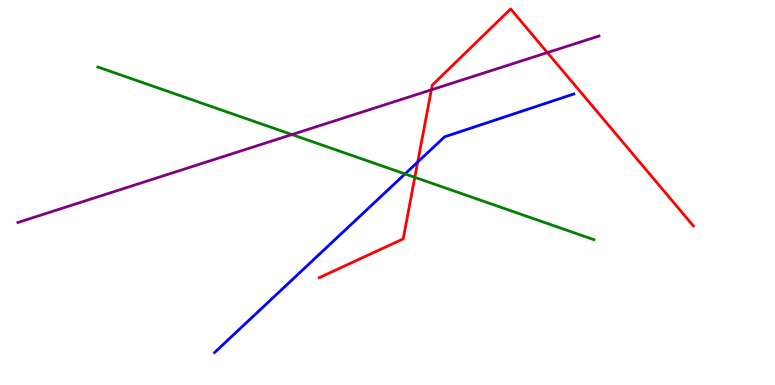[{'lines': ['blue', 'red'], 'intersections': [{'x': 5.39, 'y': 5.79}]}, {'lines': ['green', 'red'], 'intersections': [{'x': 5.35, 'y': 5.39}]}, {'lines': ['purple', 'red'], 'intersections': [{'x': 5.57, 'y': 7.67}, {'x': 7.06, 'y': 8.63}]}, {'lines': ['blue', 'green'], 'intersections': [{'x': 5.23, 'y': 5.48}]}, {'lines': ['blue', 'purple'], 'intersections': []}, {'lines': ['green', 'purple'], 'intersections': [{'x': 3.77, 'y': 6.5}]}]